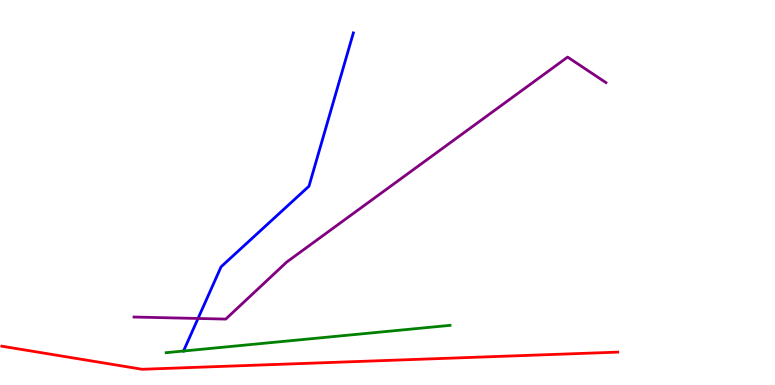[{'lines': ['blue', 'red'], 'intersections': []}, {'lines': ['green', 'red'], 'intersections': []}, {'lines': ['purple', 'red'], 'intersections': []}, {'lines': ['blue', 'green'], 'intersections': [{'x': 2.37, 'y': 0.883}]}, {'lines': ['blue', 'purple'], 'intersections': [{'x': 2.56, 'y': 1.73}]}, {'lines': ['green', 'purple'], 'intersections': []}]